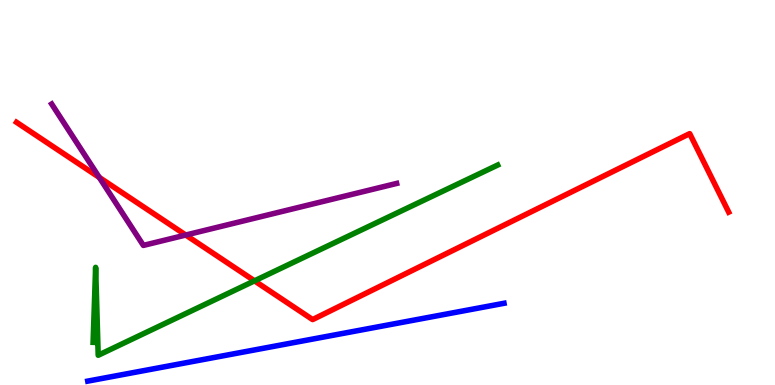[{'lines': ['blue', 'red'], 'intersections': []}, {'lines': ['green', 'red'], 'intersections': [{'x': 3.28, 'y': 2.71}]}, {'lines': ['purple', 'red'], 'intersections': [{'x': 1.28, 'y': 5.39}, {'x': 2.4, 'y': 3.9}]}, {'lines': ['blue', 'green'], 'intersections': []}, {'lines': ['blue', 'purple'], 'intersections': []}, {'lines': ['green', 'purple'], 'intersections': []}]